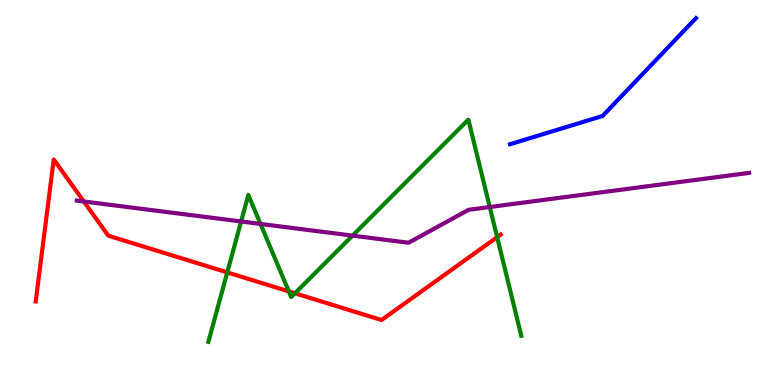[{'lines': ['blue', 'red'], 'intersections': []}, {'lines': ['green', 'red'], 'intersections': [{'x': 2.93, 'y': 2.92}, {'x': 3.73, 'y': 2.43}, {'x': 3.81, 'y': 2.38}, {'x': 6.41, 'y': 3.84}]}, {'lines': ['purple', 'red'], 'intersections': [{'x': 1.08, 'y': 4.77}]}, {'lines': ['blue', 'green'], 'intersections': []}, {'lines': ['blue', 'purple'], 'intersections': []}, {'lines': ['green', 'purple'], 'intersections': [{'x': 3.11, 'y': 4.25}, {'x': 3.36, 'y': 4.18}, {'x': 4.55, 'y': 3.88}, {'x': 6.32, 'y': 4.62}]}]